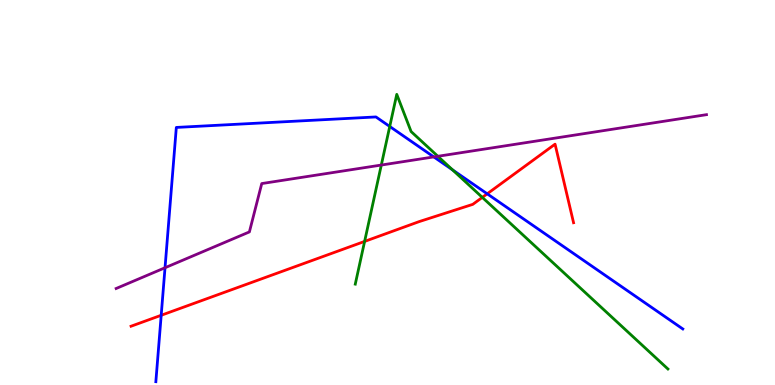[{'lines': ['blue', 'red'], 'intersections': [{'x': 2.08, 'y': 1.81}, {'x': 6.29, 'y': 4.97}]}, {'lines': ['green', 'red'], 'intersections': [{'x': 4.7, 'y': 3.73}, {'x': 6.22, 'y': 4.87}]}, {'lines': ['purple', 'red'], 'intersections': []}, {'lines': ['blue', 'green'], 'intersections': [{'x': 5.03, 'y': 6.71}, {'x': 5.84, 'y': 5.59}]}, {'lines': ['blue', 'purple'], 'intersections': [{'x': 2.13, 'y': 3.05}, {'x': 5.6, 'y': 5.92}]}, {'lines': ['green', 'purple'], 'intersections': [{'x': 4.92, 'y': 5.71}, {'x': 5.65, 'y': 5.94}]}]